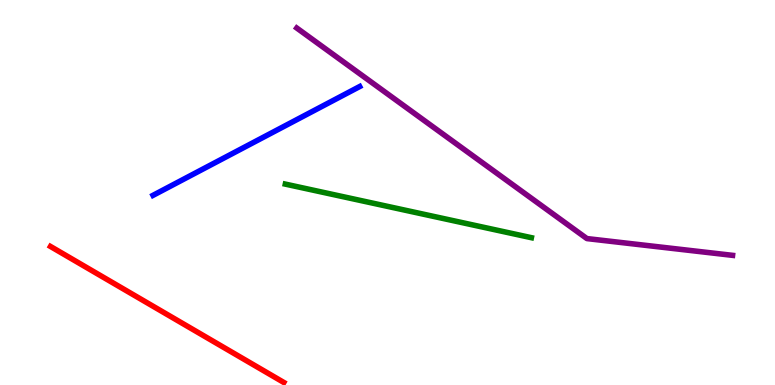[{'lines': ['blue', 'red'], 'intersections': []}, {'lines': ['green', 'red'], 'intersections': []}, {'lines': ['purple', 'red'], 'intersections': []}, {'lines': ['blue', 'green'], 'intersections': []}, {'lines': ['blue', 'purple'], 'intersections': []}, {'lines': ['green', 'purple'], 'intersections': []}]